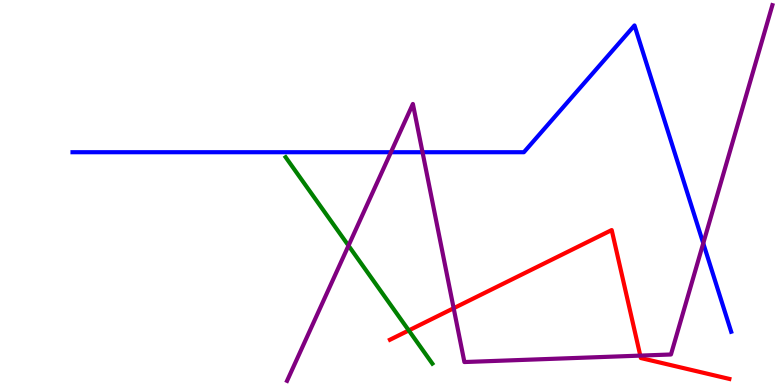[{'lines': ['blue', 'red'], 'intersections': []}, {'lines': ['green', 'red'], 'intersections': [{'x': 5.27, 'y': 1.42}]}, {'lines': ['purple', 'red'], 'intersections': [{'x': 5.85, 'y': 1.99}, {'x': 8.26, 'y': 0.763}]}, {'lines': ['blue', 'green'], 'intersections': []}, {'lines': ['blue', 'purple'], 'intersections': [{'x': 5.04, 'y': 6.05}, {'x': 5.45, 'y': 6.05}, {'x': 9.07, 'y': 3.68}]}, {'lines': ['green', 'purple'], 'intersections': [{'x': 4.5, 'y': 3.62}]}]